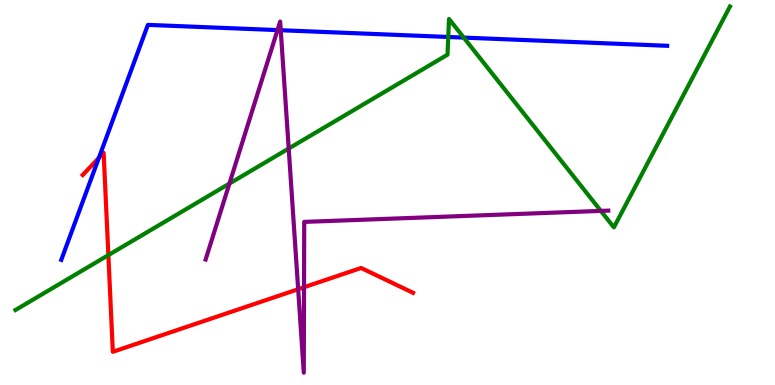[{'lines': ['blue', 'red'], 'intersections': [{'x': 1.28, 'y': 5.9}]}, {'lines': ['green', 'red'], 'intersections': [{'x': 1.4, 'y': 3.37}]}, {'lines': ['purple', 'red'], 'intersections': [{'x': 3.85, 'y': 2.49}, {'x': 3.92, 'y': 2.54}]}, {'lines': ['blue', 'green'], 'intersections': [{'x': 5.78, 'y': 9.04}, {'x': 5.98, 'y': 9.02}]}, {'lines': ['blue', 'purple'], 'intersections': [{'x': 3.58, 'y': 9.22}, {'x': 3.62, 'y': 9.21}]}, {'lines': ['green', 'purple'], 'intersections': [{'x': 2.96, 'y': 5.23}, {'x': 3.73, 'y': 6.14}, {'x': 7.75, 'y': 4.52}]}]